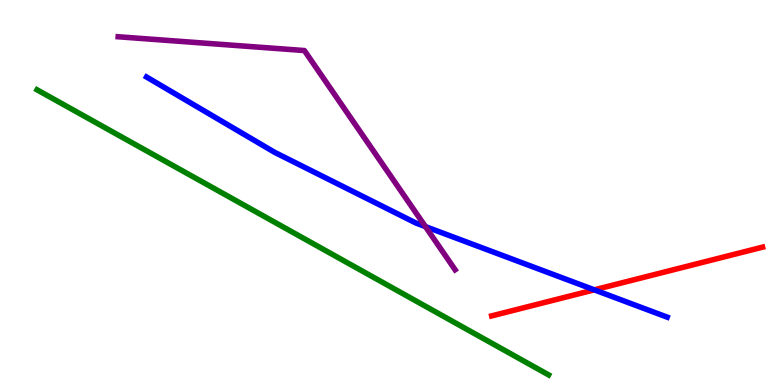[{'lines': ['blue', 'red'], 'intersections': [{'x': 7.67, 'y': 2.47}]}, {'lines': ['green', 'red'], 'intersections': []}, {'lines': ['purple', 'red'], 'intersections': []}, {'lines': ['blue', 'green'], 'intersections': []}, {'lines': ['blue', 'purple'], 'intersections': [{'x': 5.49, 'y': 4.11}]}, {'lines': ['green', 'purple'], 'intersections': []}]